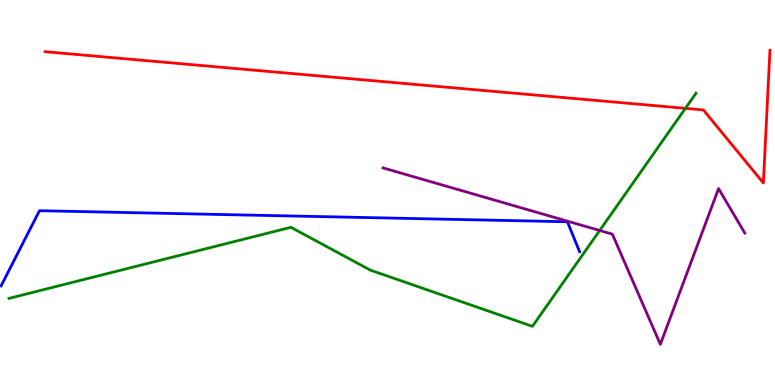[{'lines': ['blue', 'red'], 'intersections': []}, {'lines': ['green', 'red'], 'intersections': [{'x': 8.84, 'y': 7.19}]}, {'lines': ['purple', 'red'], 'intersections': []}, {'lines': ['blue', 'green'], 'intersections': []}, {'lines': ['blue', 'purple'], 'intersections': []}, {'lines': ['green', 'purple'], 'intersections': [{'x': 7.74, 'y': 4.01}]}]